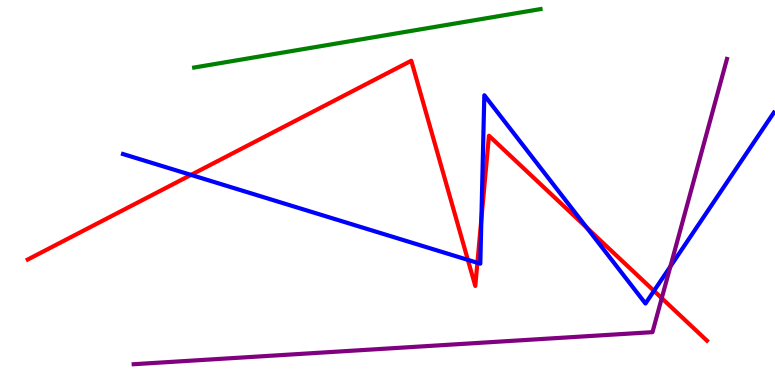[{'lines': ['blue', 'red'], 'intersections': [{'x': 2.46, 'y': 5.46}, {'x': 6.04, 'y': 3.25}, {'x': 6.16, 'y': 3.17}, {'x': 6.21, 'y': 4.31}, {'x': 7.57, 'y': 4.09}, {'x': 8.44, 'y': 2.44}]}, {'lines': ['green', 'red'], 'intersections': []}, {'lines': ['purple', 'red'], 'intersections': [{'x': 8.54, 'y': 2.26}]}, {'lines': ['blue', 'green'], 'intersections': []}, {'lines': ['blue', 'purple'], 'intersections': [{'x': 8.65, 'y': 3.08}]}, {'lines': ['green', 'purple'], 'intersections': []}]